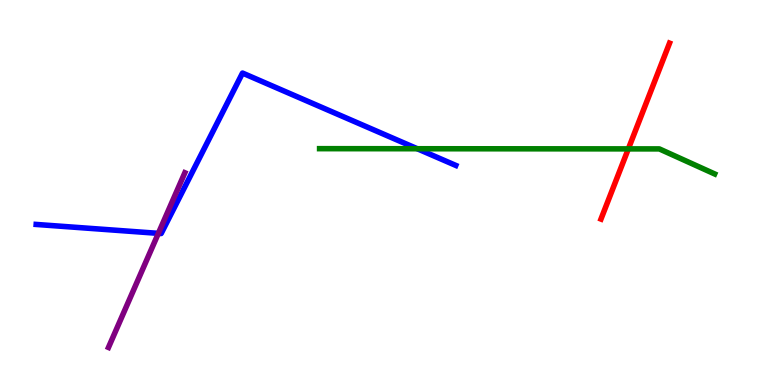[{'lines': ['blue', 'red'], 'intersections': []}, {'lines': ['green', 'red'], 'intersections': [{'x': 8.11, 'y': 6.13}]}, {'lines': ['purple', 'red'], 'intersections': []}, {'lines': ['blue', 'green'], 'intersections': [{'x': 5.38, 'y': 6.14}]}, {'lines': ['blue', 'purple'], 'intersections': [{'x': 2.04, 'y': 3.94}]}, {'lines': ['green', 'purple'], 'intersections': []}]